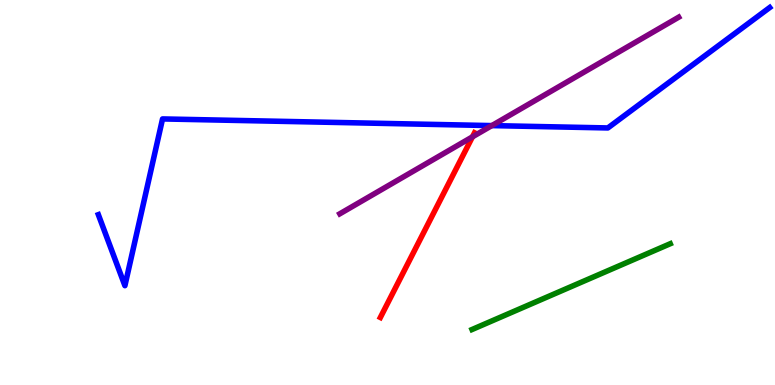[{'lines': ['blue', 'red'], 'intersections': []}, {'lines': ['green', 'red'], 'intersections': []}, {'lines': ['purple', 'red'], 'intersections': [{'x': 6.1, 'y': 6.45}]}, {'lines': ['blue', 'green'], 'intersections': []}, {'lines': ['blue', 'purple'], 'intersections': [{'x': 6.35, 'y': 6.74}]}, {'lines': ['green', 'purple'], 'intersections': []}]